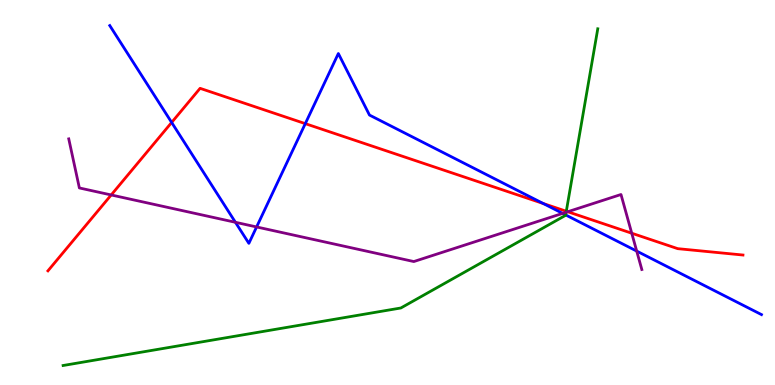[{'lines': ['blue', 'red'], 'intersections': [{'x': 2.21, 'y': 6.82}, {'x': 3.94, 'y': 6.79}, {'x': 7.01, 'y': 4.71}]}, {'lines': ['green', 'red'], 'intersections': [{'x': 7.31, 'y': 4.51}]}, {'lines': ['purple', 'red'], 'intersections': [{'x': 1.43, 'y': 4.94}, {'x': 7.33, 'y': 4.5}, {'x': 8.15, 'y': 3.94}]}, {'lines': ['blue', 'green'], 'intersections': [{'x': 7.3, 'y': 4.42}]}, {'lines': ['blue', 'purple'], 'intersections': [{'x': 3.04, 'y': 4.23}, {'x': 3.31, 'y': 4.11}, {'x': 7.26, 'y': 4.46}, {'x': 8.22, 'y': 3.48}]}, {'lines': ['green', 'purple'], 'intersections': [{'x': 7.3, 'y': 4.49}]}]